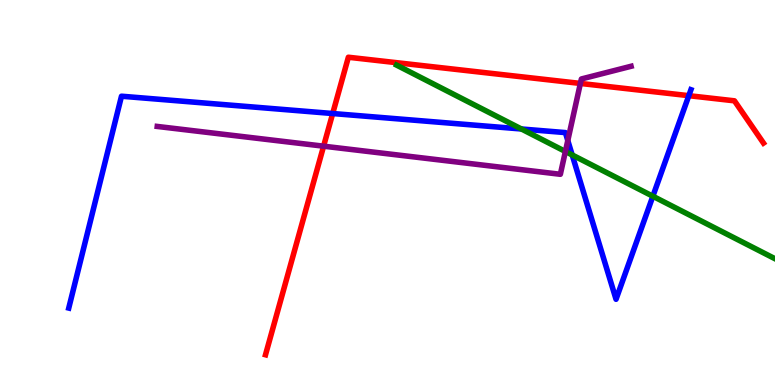[{'lines': ['blue', 'red'], 'intersections': [{'x': 4.29, 'y': 7.05}, {'x': 8.89, 'y': 7.51}]}, {'lines': ['green', 'red'], 'intersections': []}, {'lines': ['purple', 'red'], 'intersections': [{'x': 4.18, 'y': 6.2}, {'x': 7.49, 'y': 7.83}]}, {'lines': ['blue', 'green'], 'intersections': [{'x': 6.73, 'y': 6.65}, {'x': 7.38, 'y': 5.98}, {'x': 8.42, 'y': 4.9}]}, {'lines': ['blue', 'purple'], 'intersections': [{'x': 7.33, 'y': 6.35}]}, {'lines': ['green', 'purple'], 'intersections': [{'x': 7.3, 'y': 6.07}]}]